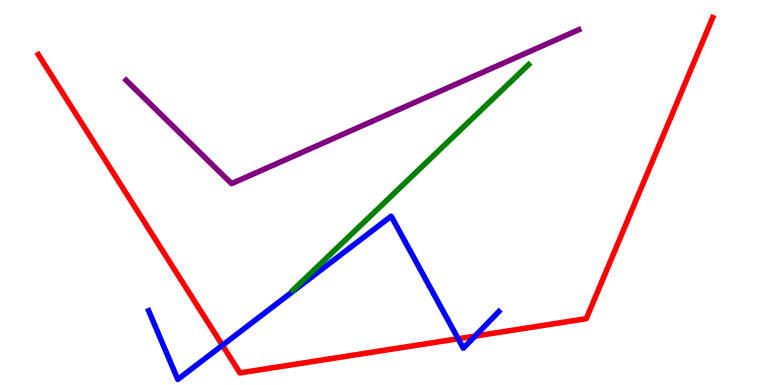[{'lines': ['blue', 'red'], 'intersections': [{'x': 2.87, 'y': 1.03}, {'x': 5.91, 'y': 1.2}, {'x': 6.13, 'y': 1.27}]}, {'lines': ['green', 'red'], 'intersections': []}, {'lines': ['purple', 'red'], 'intersections': []}, {'lines': ['blue', 'green'], 'intersections': []}, {'lines': ['blue', 'purple'], 'intersections': []}, {'lines': ['green', 'purple'], 'intersections': []}]